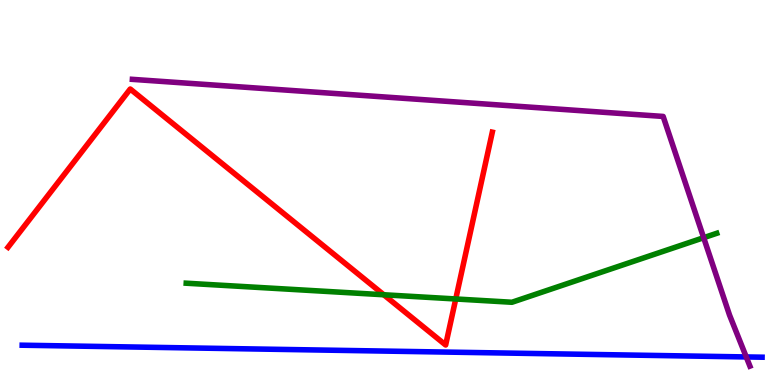[{'lines': ['blue', 'red'], 'intersections': []}, {'lines': ['green', 'red'], 'intersections': [{'x': 4.95, 'y': 2.34}, {'x': 5.88, 'y': 2.23}]}, {'lines': ['purple', 'red'], 'intersections': []}, {'lines': ['blue', 'green'], 'intersections': []}, {'lines': ['blue', 'purple'], 'intersections': [{'x': 9.63, 'y': 0.729}]}, {'lines': ['green', 'purple'], 'intersections': [{'x': 9.08, 'y': 3.83}]}]